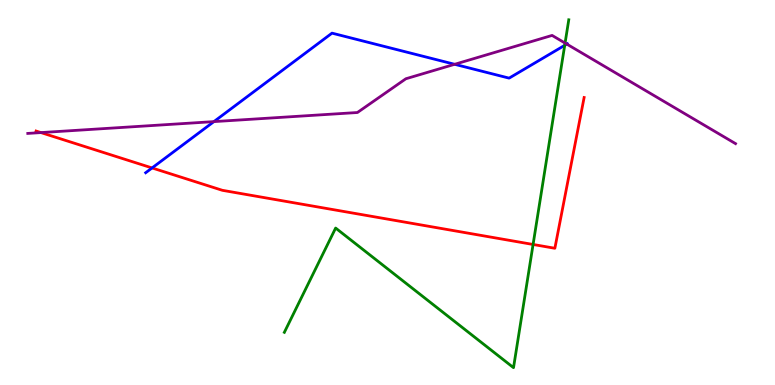[{'lines': ['blue', 'red'], 'intersections': [{'x': 1.96, 'y': 5.64}]}, {'lines': ['green', 'red'], 'intersections': [{'x': 6.88, 'y': 3.65}]}, {'lines': ['purple', 'red'], 'intersections': [{'x': 0.528, 'y': 6.56}]}, {'lines': ['blue', 'green'], 'intersections': [{'x': 7.29, 'y': 8.82}]}, {'lines': ['blue', 'purple'], 'intersections': [{'x': 2.76, 'y': 6.84}, {'x': 5.87, 'y': 8.33}, {'x': 7.31, 'y': 8.85}]}, {'lines': ['green', 'purple'], 'intersections': [{'x': 7.29, 'y': 8.88}]}]